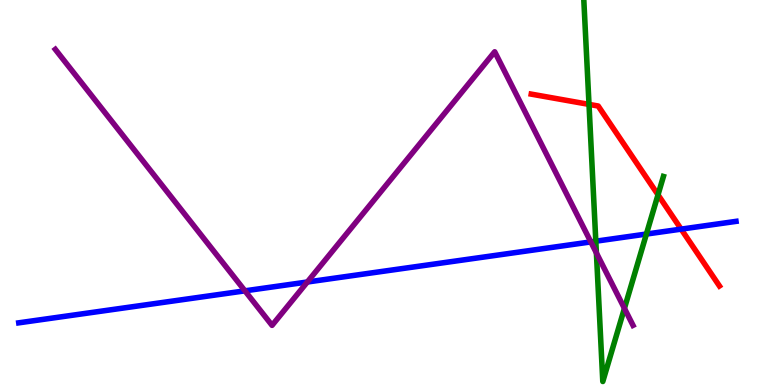[{'lines': ['blue', 'red'], 'intersections': [{'x': 8.79, 'y': 4.05}]}, {'lines': ['green', 'red'], 'intersections': [{'x': 7.6, 'y': 7.29}, {'x': 8.49, 'y': 4.94}]}, {'lines': ['purple', 'red'], 'intersections': []}, {'lines': ['blue', 'green'], 'intersections': [{'x': 7.69, 'y': 3.74}, {'x': 8.34, 'y': 3.92}]}, {'lines': ['blue', 'purple'], 'intersections': [{'x': 3.16, 'y': 2.45}, {'x': 3.97, 'y': 2.68}, {'x': 7.62, 'y': 3.72}]}, {'lines': ['green', 'purple'], 'intersections': [{'x': 7.7, 'y': 3.43}, {'x': 8.06, 'y': 1.99}]}]